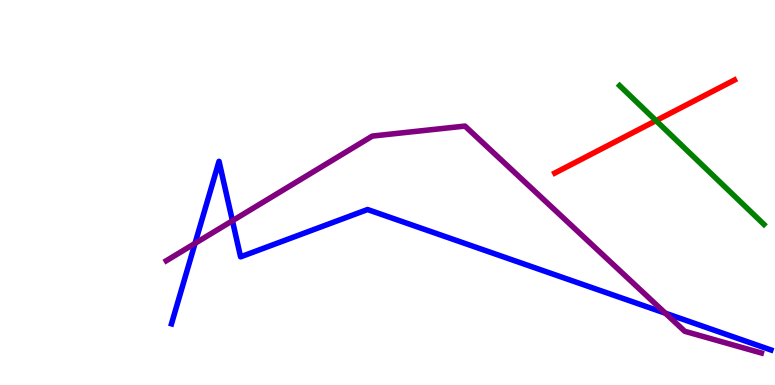[{'lines': ['blue', 'red'], 'intersections': []}, {'lines': ['green', 'red'], 'intersections': [{'x': 8.46, 'y': 6.87}]}, {'lines': ['purple', 'red'], 'intersections': []}, {'lines': ['blue', 'green'], 'intersections': []}, {'lines': ['blue', 'purple'], 'intersections': [{'x': 2.52, 'y': 3.68}, {'x': 3.0, 'y': 4.27}, {'x': 8.59, 'y': 1.87}]}, {'lines': ['green', 'purple'], 'intersections': []}]